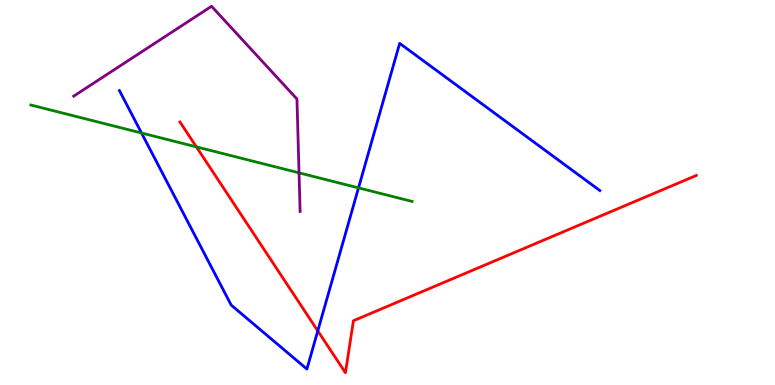[{'lines': ['blue', 'red'], 'intersections': [{'x': 4.1, 'y': 1.41}]}, {'lines': ['green', 'red'], 'intersections': [{'x': 2.53, 'y': 6.19}]}, {'lines': ['purple', 'red'], 'intersections': []}, {'lines': ['blue', 'green'], 'intersections': [{'x': 1.83, 'y': 6.55}, {'x': 4.63, 'y': 5.12}]}, {'lines': ['blue', 'purple'], 'intersections': []}, {'lines': ['green', 'purple'], 'intersections': [{'x': 3.86, 'y': 5.51}]}]